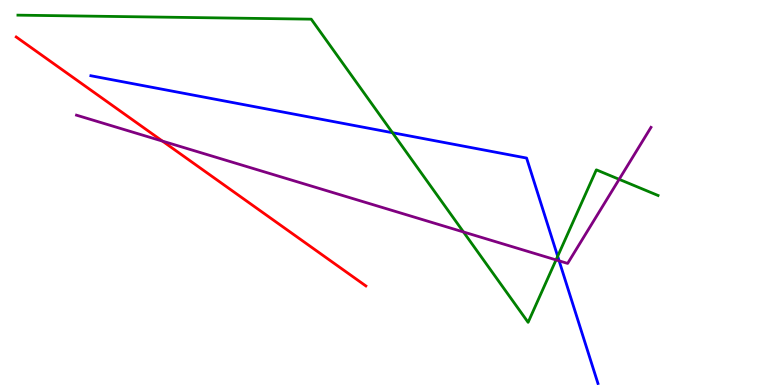[{'lines': ['blue', 'red'], 'intersections': []}, {'lines': ['green', 'red'], 'intersections': []}, {'lines': ['purple', 'red'], 'intersections': [{'x': 2.1, 'y': 6.33}]}, {'lines': ['blue', 'green'], 'intersections': [{'x': 5.06, 'y': 6.55}, {'x': 7.2, 'y': 3.34}]}, {'lines': ['blue', 'purple'], 'intersections': [{'x': 7.21, 'y': 3.22}]}, {'lines': ['green', 'purple'], 'intersections': [{'x': 5.98, 'y': 3.97}, {'x': 7.17, 'y': 3.25}, {'x': 7.99, 'y': 5.34}]}]